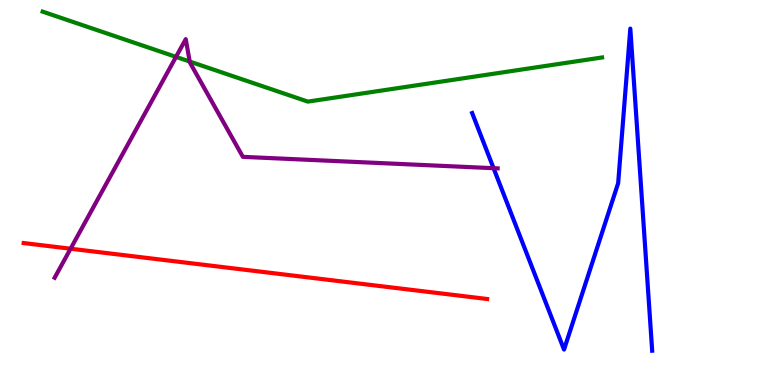[{'lines': ['blue', 'red'], 'intersections': []}, {'lines': ['green', 'red'], 'intersections': []}, {'lines': ['purple', 'red'], 'intersections': [{'x': 0.911, 'y': 3.54}]}, {'lines': ['blue', 'green'], 'intersections': []}, {'lines': ['blue', 'purple'], 'intersections': [{'x': 6.37, 'y': 5.63}]}, {'lines': ['green', 'purple'], 'intersections': [{'x': 2.27, 'y': 8.52}, {'x': 2.45, 'y': 8.4}]}]